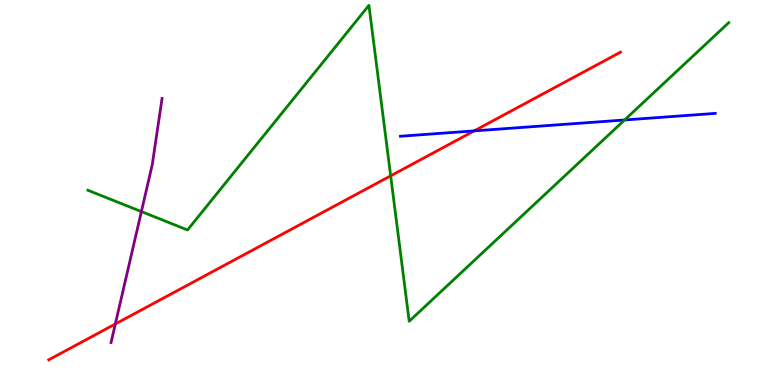[{'lines': ['blue', 'red'], 'intersections': [{'x': 6.12, 'y': 6.6}]}, {'lines': ['green', 'red'], 'intersections': [{'x': 5.04, 'y': 5.43}]}, {'lines': ['purple', 'red'], 'intersections': [{'x': 1.49, 'y': 1.58}]}, {'lines': ['blue', 'green'], 'intersections': [{'x': 8.06, 'y': 6.88}]}, {'lines': ['blue', 'purple'], 'intersections': []}, {'lines': ['green', 'purple'], 'intersections': [{'x': 1.82, 'y': 4.5}]}]